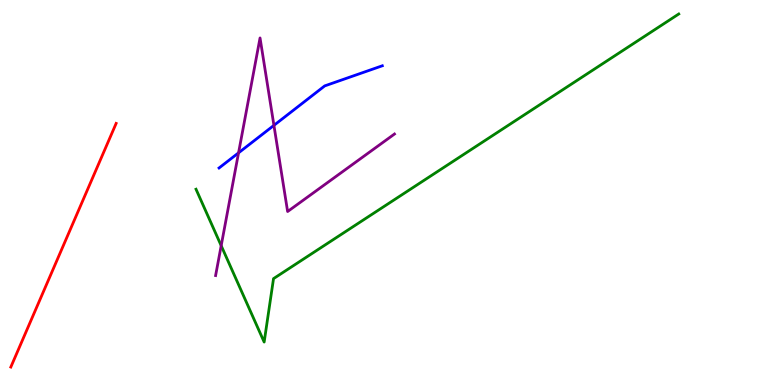[{'lines': ['blue', 'red'], 'intersections': []}, {'lines': ['green', 'red'], 'intersections': []}, {'lines': ['purple', 'red'], 'intersections': []}, {'lines': ['blue', 'green'], 'intersections': []}, {'lines': ['blue', 'purple'], 'intersections': [{'x': 3.08, 'y': 6.03}, {'x': 3.53, 'y': 6.74}]}, {'lines': ['green', 'purple'], 'intersections': [{'x': 2.85, 'y': 3.62}]}]